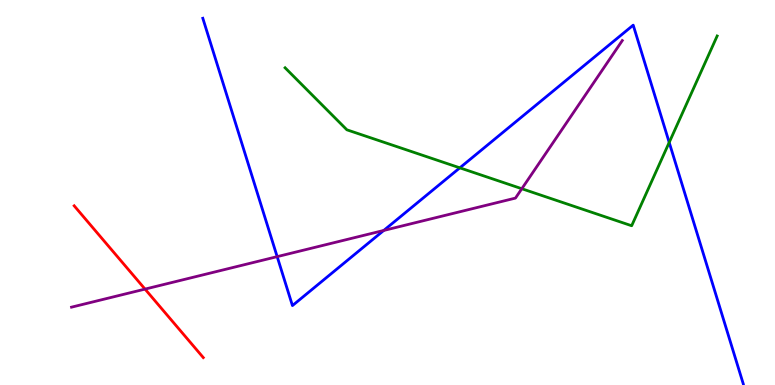[{'lines': ['blue', 'red'], 'intersections': []}, {'lines': ['green', 'red'], 'intersections': []}, {'lines': ['purple', 'red'], 'intersections': [{'x': 1.87, 'y': 2.49}]}, {'lines': ['blue', 'green'], 'intersections': [{'x': 5.93, 'y': 5.64}, {'x': 8.63, 'y': 6.3}]}, {'lines': ['blue', 'purple'], 'intersections': [{'x': 3.58, 'y': 3.33}, {'x': 4.95, 'y': 4.01}]}, {'lines': ['green', 'purple'], 'intersections': [{'x': 6.73, 'y': 5.1}]}]